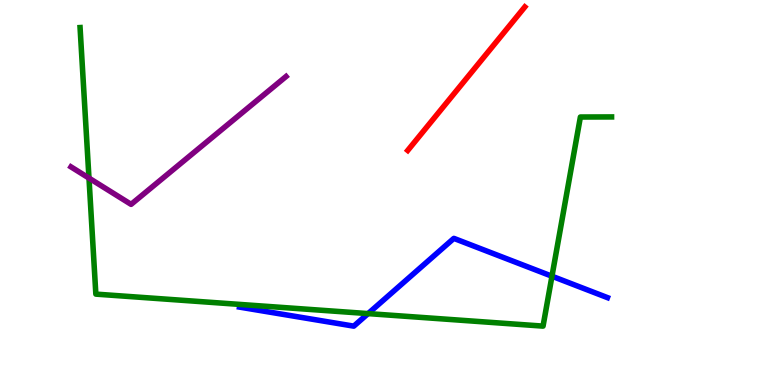[{'lines': ['blue', 'red'], 'intersections': []}, {'lines': ['green', 'red'], 'intersections': []}, {'lines': ['purple', 'red'], 'intersections': []}, {'lines': ['blue', 'green'], 'intersections': [{'x': 4.75, 'y': 1.85}, {'x': 7.12, 'y': 2.83}]}, {'lines': ['blue', 'purple'], 'intersections': []}, {'lines': ['green', 'purple'], 'intersections': [{'x': 1.15, 'y': 5.37}]}]